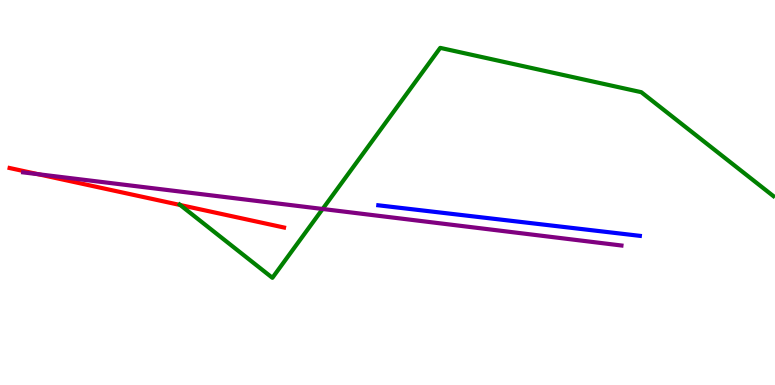[{'lines': ['blue', 'red'], 'intersections': []}, {'lines': ['green', 'red'], 'intersections': [{'x': 2.33, 'y': 4.68}]}, {'lines': ['purple', 'red'], 'intersections': [{'x': 0.492, 'y': 5.48}]}, {'lines': ['blue', 'green'], 'intersections': []}, {'lines': ['blue', 'purple'], 'intersections': []}, {'lines': ['green', 'purple'], 'intersections': [{'x': 4.16, 'y': 4.57}]}]